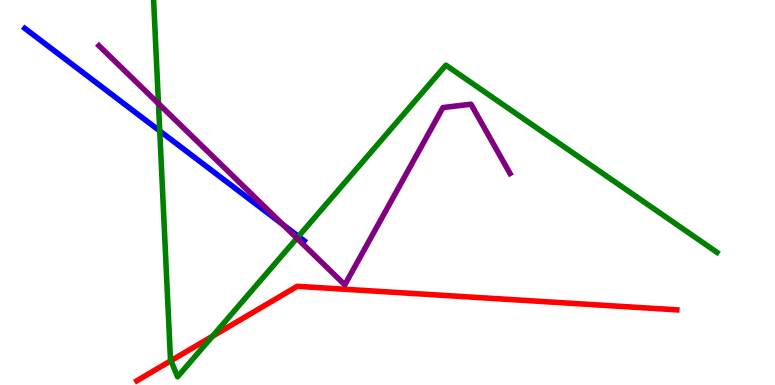[{'lines': ['blue', 'red'], 'intersections': []}, {'lines': ['green', 'red'], 'intersections': [{'x': 2.21, 'y': 0.631}, {'x': 2.74, 'y': 1.27}]}, {'lines': ['purple', 'red'], 'intersections': []}, {'lines': ['blue', 'green'], 'intersections': [{'x': 2.06, 'y': 6.6}, {'x': 3.85, 'y': 3.86}]}, {'lines': ['blue', 'purple'], 'intersections': [{'x': 3.65, 'y': 4.17}]}, {'lines': ['green', 'purple'], 'intersections': [{'x': 2.04, 'y': 7.31}, {'x': 3.83, 'y': 3.81}]}]